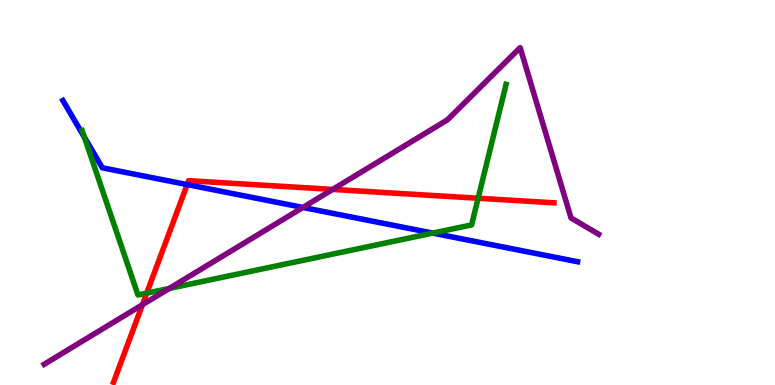[{'lines': ['blue', 'red'], 'intersections': [{'x': 2.42, 'y': 5.21}]}, {'lines': ['green', 'red'], 'intersections': [{'x': 1.89, 'y': 2.39}, {'x': 6.17, 'y': 4.85}]}, {'lines': ['purple', 'red'], 'intersections': [{'x': 1.84, 'y': 2.09}, {'x': 4.29, 'y': 5.08}]}, {'lines': ['blue', 'green'], 'intersections': [{'x': 1.09, 'y': 6.43}, {'x': 5.58, 'y': 3.95}]}, {'lines': ['blue', 'purple'], 'intersections': [{'x': 3.91, 'y': 4.61}]}, {'lines': ['green', 'purple'], 'intersections': [{'x': 2.18, 'y': 2.51}]}]